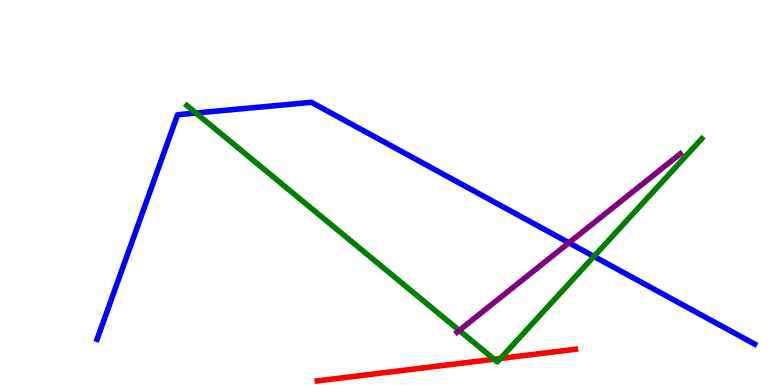[{'lines': ['blue', 'red'], 'intersections': []}, {'lines': ['green', 'red'], 'intersections': [{'x': 6.38, 'y': 0.669}, {'x': 6.46, 'y': 0.69}]}, {'lines': ['purple', 'red'], 'intersections': []}, {'lines': ['blue', 'green'], 'intersections': [{'x': 2.53, 'y': 7.06}, {'x': 7.66, 'y': 3.34}]}, {'lines': ['blue', 'purple'], 'intersections': [{'x': 7.34, 'y': 3.69}]}, {'lines': ['green', 'purple'], 'intersections': [{'x': 5.93, 'y': 1.42}]}]